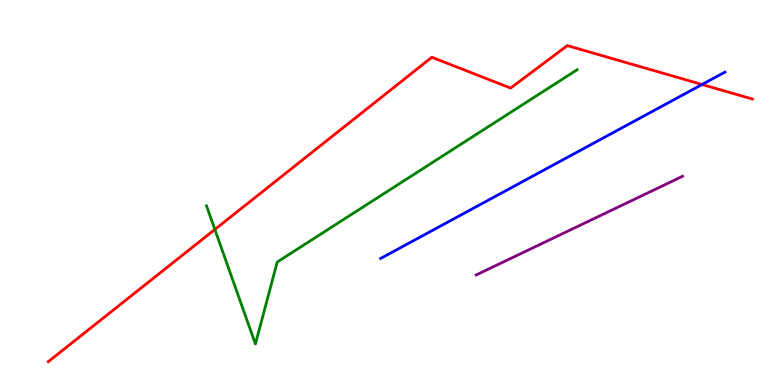[{'lines': ['blue', 'red'], 'intersections': [{'x': 9.06, 'y': 7.81}]}, {'lines': ['green', 'red'], 'intersections': [{'x': 2.77, 'y': 4.04}]}, {'lines': ['purple', 'red'], 'intersections': []}, {'lines': ['blue', 'green'], 'intersections': []}, {'lines': ['blue', 'purple'], 'intersections': []}, {'lines': ['green', 'purple'], 'intersections': []}]